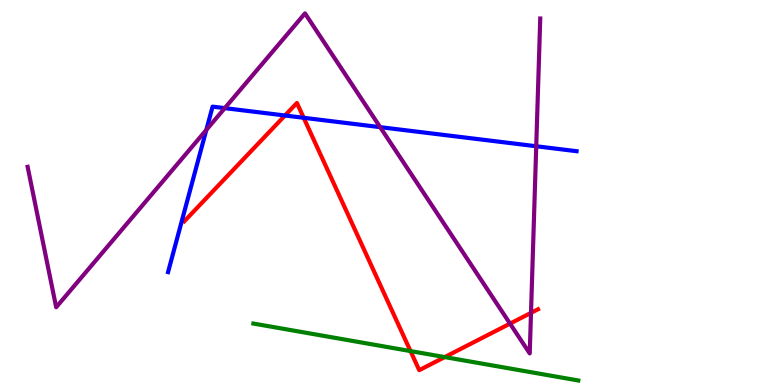[{'lines': ['blue', 'red'], 'intersections': [{'x': 3.68, 'y': 7.0}, {'x': 3.92, 'y': 6.94}]}, {'lines': ['green', 'red'], 'intersections': [{'x': 5.3, 'y': 0.881}, {'x': 5.74, 'y': 0.725}]}, {'lines': ['purple', 'red'], 'intersections': [{'x': 6.58, 'y': 1.59}, {'x': 6.85, 'y': 1.87}]}, {'lines': ['blue', 'green'], 'intersections': []}, {'lines': ['blue', 'purple'], 'intersections': [{'x': 2.66, 'y': 6.63}, {'x': 2.9, 'y': 7.19}, {'x': 4.91, 'y': 6.7}, {'x': 6.92, 'y': 6.2}]}, {'lines': ['green', 'purple'], 'intersections': []}]